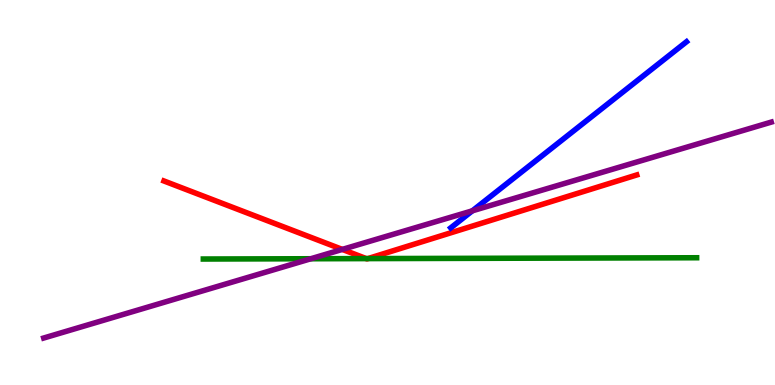[{'lines': ['blue', 'red'], 'intersections': []}, {'lines': ['green', 'red'], 'intersections': [{'x': 4.73, 'y': 3.28}, {'x': 4.75, 'y': 3.28}]}, {'lines': ['purple', 'red'], 'intersections': [{'x': 4.42, 'y': 3.52}]}, {'lines': ['blue', 'green'], 'intersections': []}, {'lines': ['blue', 'purple'], 'intersections': [{'x': 6.09, 'y': 4.52}]}, {'lines': ['green', 'purple'], 'intersections': [{'x': 4.01, 'y': 3.28}]}]